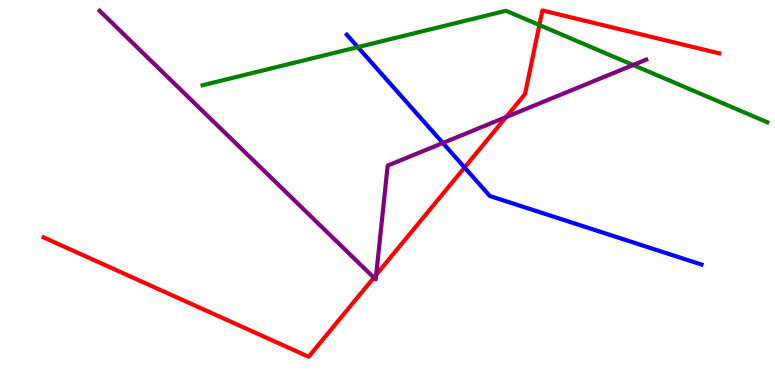[{'lines': ['blue', 'red'], 'intersections': [{'x': 5.99, 'y': 5.65}]}, {'lines': ['green', 'red'], 'intersections': [{'x': 6.96, 'y': 9.35}]}, {'lines': ['purple', 'red'], 'intersections': [{'x': 4.82, 'y': 2.79}, {'x': 4.85, 'y': 2.86}, {'x': 6.53, 'y': 6.96}]}, {'lines': ['blue', 'green'], 'intersections': [{'x': 4.62, 'y': 8.78}]}, {'lines': ['blue', 'purple'], 'intersections': [{'x': 5.71, 'y': 6.29}]}, {'lines': ['green', 'purple'], 'intersections': [{'x': 8.17, 'y': 8.31}]}]